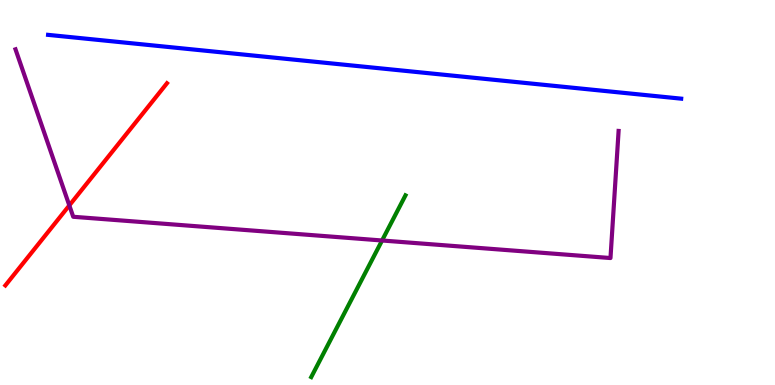[{'lines': ['blue', 'red'], 'intersections': []}, {'lines': ['green', 'red'], 'intersections': []}, {'lines': ['purple', 'red'], 'intersections': [{'x': 0.894, 'y': 4.66}]}, {'lines': ['blue', 'green'], 'intersections': []}, {'lines': ['blue', 'purple'], 'intersections': []}, {'lines': ['green', 'purple'], 'intersections': [{'x': 4.93, 'y': 3.75}]}]